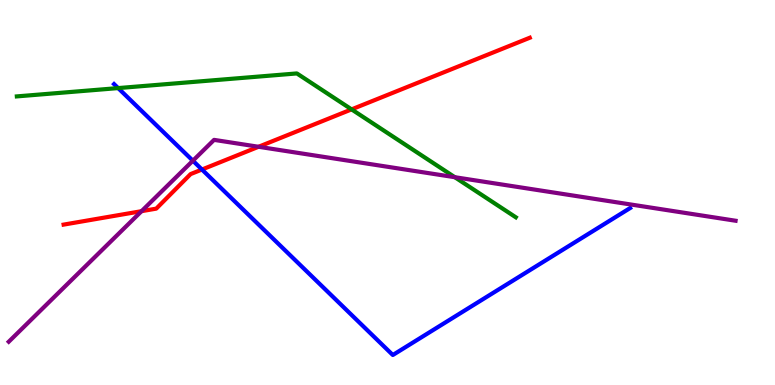[{'lines': ['blue', 'red'], 'intersections': [{'x': 2.61, 'y': 5.6}]}, {'lines': ['green', 'red'], 'intersections': [{'x': 4.54, 'y': 7.16}]}, {'lines': ['purple', 'red'], 'intersections': [{'x': 1.83, 'y': 4.51}, {'x': 3.34, 'y': 6.19}]}, {'lines': ['blue', 'green'], 'intersections': [{'x': 1.52, 'y': 7.71}]}, {'lines': ['blue', 'purple'], 'intersections': [{'x': 2.49, 'y': 5.83}]}, {'lines': ['green', 'purple'], 'intersections': [{'x': 5.87, 'y': 5.4}]}]